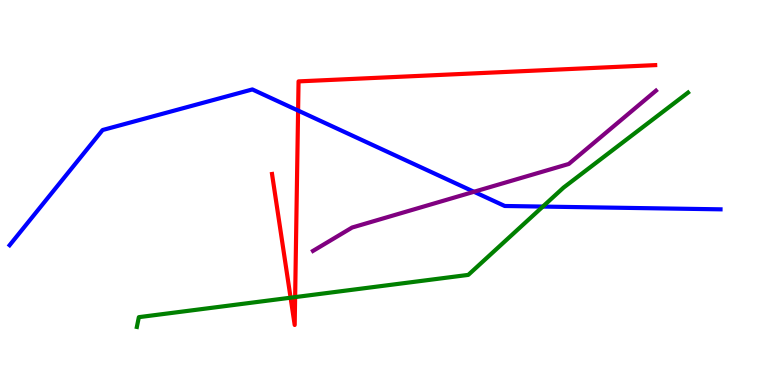[{'lines': ['blue', 'red'], 'intersections': [{'x': 3.85, 'y': 7.13}]}, {'lines': ['green', 'red'], 'intersections': [{'x': 3.75, 'y': 2.27}, {'x': 3.81, 'y': 2.28}]}, {'lines': ['purple', 'red'], 'intersections': []}, {'lines': ['blue', 'green'], 'intersections': [{'x': 7.0, 'y': 4.63}]}, {'lines': ['blue', 'purple'], 'intersections': [{'x': 6.12, 'y': 5.02}]}, {'lines': ['green', 'purple'], 'intersections': []}]